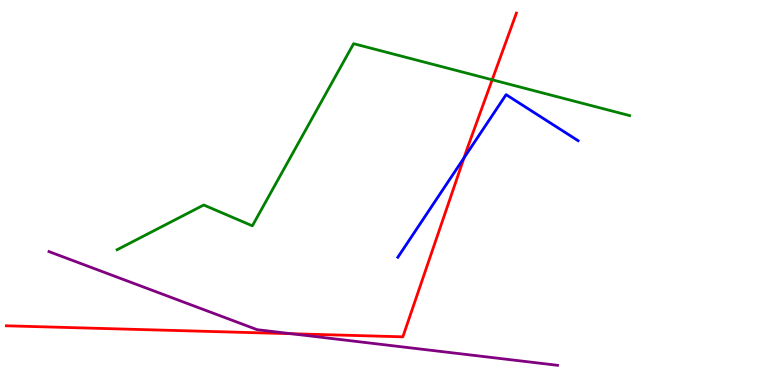[{'lines': ['blue', 'red'], 'intersections': [{'x': 5.99, 'y': 5.9}]}, {'lines': ['green', 'red'], 'intersections': [{'x': 6.35, 'y': 7.93}]}, {'lines': ['purple', 'red'], 'intersections': [{'x': 3.76, 'y': 1.33}]}, {'lines': ['blue', 'green'], 'intersections': []}, {'lines': ['blue', 'purple'], 'intersections': []}, {'lines': ['green', 'purple'], 'intersections': []}]